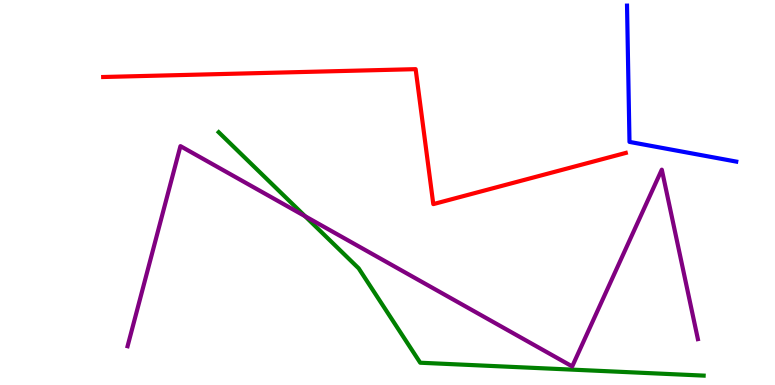[{'lines': ['blue', 'red'], 'intersections': []}, {'lines': ['green', 'red'], 'intersections': []}, {'lines': ['purple', 'red'], 'intersections': []}, {'lines': ['blue', 'green'], 'intersections': []}, {'lines': ['blue', 'purple'], 'intersections': []}, {'lines': ['green', 'purple'], 'intersections': [{'x': 3.94, 'y': 4.38}]}]